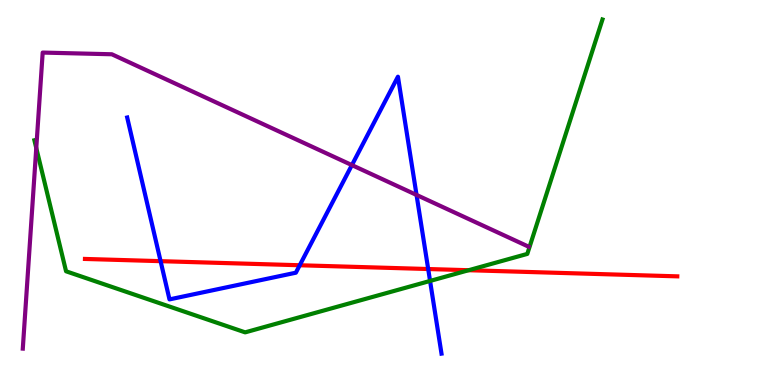[{'lines': ['blue', 'red'], 'intersections': [{'x': 2.07, 'y': 3.22}, {'x': 3.87, 'y': 3.11}, {'x': 5.53, 'y': 3.01}]}, {'lines': ['green', 'red'], 'intersections': [{'x': 6.05, 'y': 2.98}]}, {'lines': ['purple', 'red'], 'intersections': []}, {'lines': ['blue', 'green'], 'intersections': [{'x': 5.55, 'y': 2.7}]}, {'lines': ['blue', 'purple'], 'intersections': [{'x': 4.54, 'y': 5.71}, {'x': 5.37, 'y': 4.94}]}, {'lines': ['green', 'purple'], 'intersections': [{'x': 0.468, 'y': 6.16}]}]